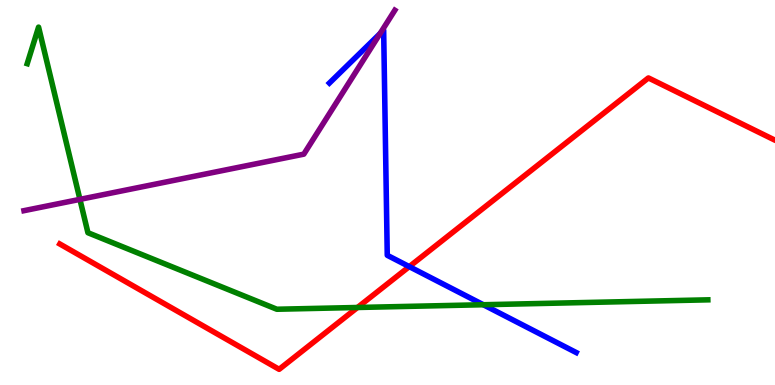[{'lines': ['blue', 'red'], 'intersections': [{'x': 5.28, 'y': 3.07}]}, {'lines': ['green', 'red'], 'intersections': [{'x': 4.61, 'y': 2.01}]}, {'lines': ['purple', 'red'], 'intersections': []}, {'lines': ['blue', 'green'], 'intersections': [{'x': 6.24, 'y': 2.08}]}, {'lines': ['blue', 'purple'], 'intersections': [{'x': 4.9, 'y': 9.13}]}, {'lines': ['green', 'purple'], 'intersections': [{'x': 1.03, 'y': 4.82}]}]